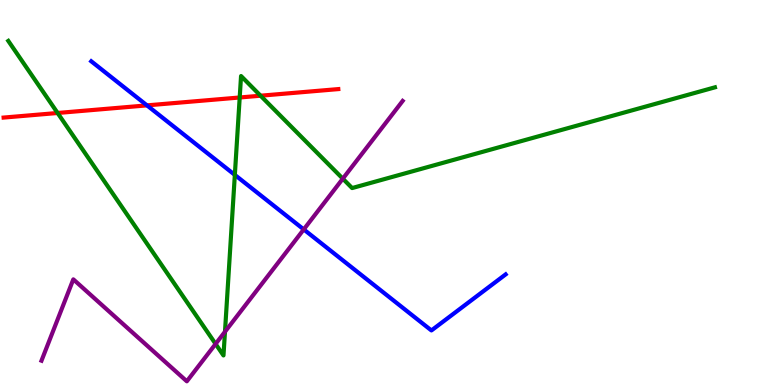[{'lines': ['blue', 'red'], 'intersections': [{'x': 1.9, 'y': 7.26}]}, {'lines': ['green', 'red'], 'intersections': [{'x': 0.743, 'y': 7.07}, {'x': 3.09, 'y': 7.47}, {'x': 3.36, 'y': 7.51}]}, {'lines': ['purple', 'red'], 'intersections': []}, {'lines': ['blue', 'green'], 'intersections': [{'x': 3.03, 'y': 5.46}]}, {'lines': ['blue', 'purple'], 'intersections': [{'x': 3.92, 'y': 4.04}]}, {'lines': ['green', 'purple'], 'intersections': [{'x': 2.78, 'y': 1.07}, {'x': 2.9, 'y': 1.38}, {'x': 4.42, 'y': 5.36}]}]